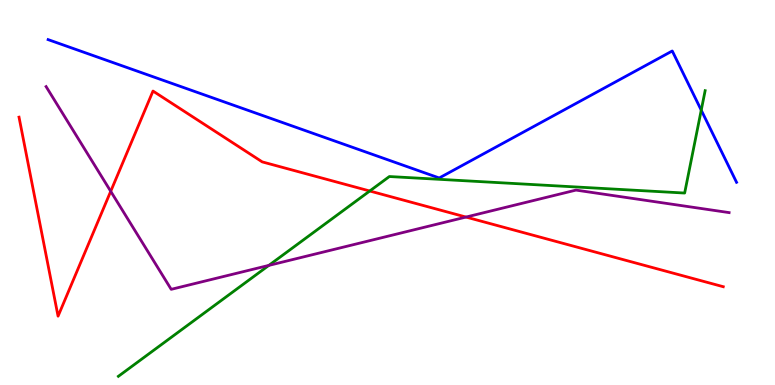[{'lines': ['blue', 'red'], 'intersections': []}, {'lines': ['green', 'red'], 'intersections': [{'x': 4.77, 'y': 5.04}]}, {'lines': ['purple', 'red'], 'intersections': [{'x': 1.43, 'y': 5.03}, {'x': 6.01, 'y': 4.36}]}, {'lines': ['blue', 'green'], 'intersections': [{'x': 9.05, 'y': 7.14}]}, {'lines': ['blue', 'purple'], 'intersections': []}, {'lines': ['green', 'purple'], 'intersections': [{'x': 3.47, 'y': 3.11}]}]